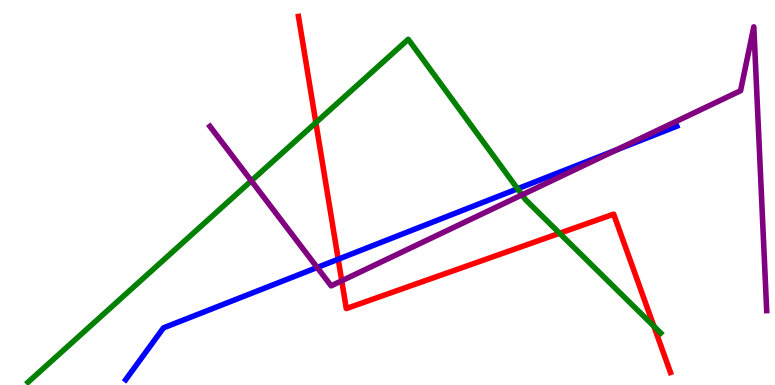[{'lines': ['blue', 'red'], 'intersections': [{'x': 4.36, 'y': 3.27}]}, {'lines': ['green', 'red'], 'intersections': [{'x': 4.08, 'y': 6.81}, {'x': 7.22, 'y': 3.94}, {'x': 8.44, 'y': 1.53}]}, {'lines': ['purple', 'red'], 'intersections': [{'x': 4.41, 'y': 2.71}]}, {'lines': ['blue', 'green'], 'intersections': [{'x': 6.68, 'y': 5.1}]}, {'lines': ['blue', 'purple'], 'intersections': [{'x': 4.09, 'y': 3.05}, {'x': 7.95, 'y': 6.1}]}, {'lines': ['green', 'purple'], 'intersections': [{'x': 3.24, 'y': 5.3}, {'x': 6.74, 'y': 4.94}]}]